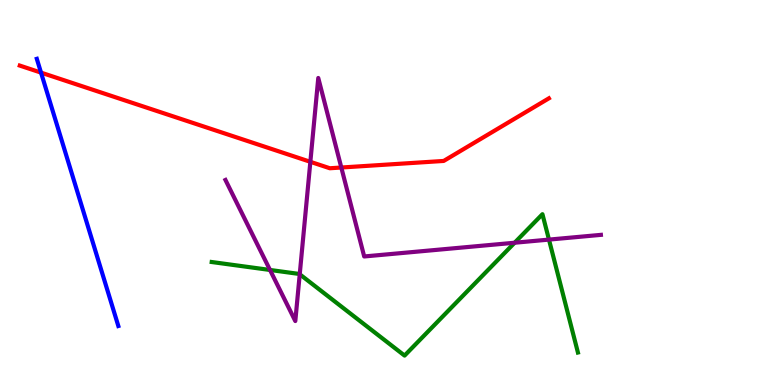[{'lines': ['blue', 'red'], 'intersections': [{'x': 0.529, 'y': 8.11}]}, {'lines': ['green', 'red'], 'intersections': []}, {'lines': ['purple', 'red'], 'intersections': [{'x': 4.0, 'y': 5.8}, {'x': 4.4, 'y': 5.65}]}, {'lines': ['blue', 'green'], 'intersections': []}, {'lines': ['blue', 'purple'], 'intersections': []}, {'lines': ['green', 'purple'], 'intersections': [{'x': 3.48, 'y': 2.99}, {'x': 3.87, 'y': 2.88}, {'x': 6.64, 'y': 3.7}, {'x': 7.08, 'y': 3.78}]}]